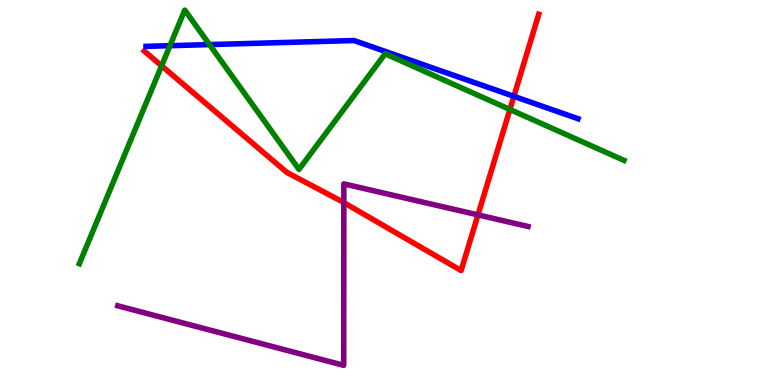[{'lines': ['blue', 'red'], 'intersections': [{'x': 6.63, 'y': 7.5}]}, {'lines': ['green', 'red'], 'intersections': [{'x': 2.09, 'y': 8.29}, {'x': 6.58, 'y': 7.16}]}, {'lines': ['purple', 'red'], 'intersections': [{'x': 4.44, 'y': 4.74}, {'x': 6.17, 'y': 4.42}]}, {'lines': ['blue', 'green'], 'intersections': [{'x': 2.19, 'y': 8.81}, {'x': 2.7, 'y': 8.84}]}, {'lines': ['blue', 'purple'], 'intersections': []}, {'lines': ['green', 'purple'], 'intersections': []}]